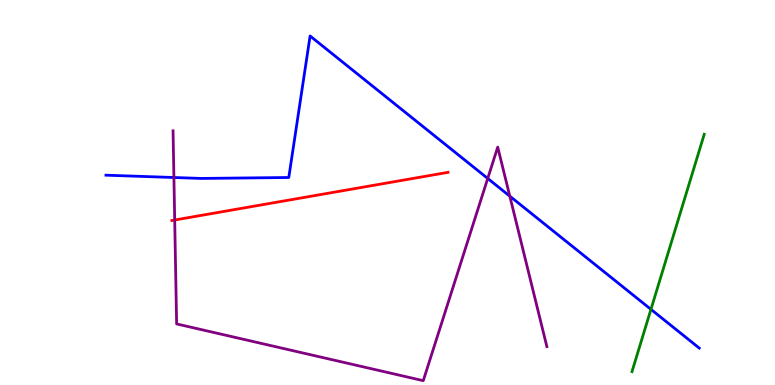[{'lines': ['blue', 'red'], 'intersections': []}, {'lines': ['green', 'red'], 'intersections': []}, {'lines': ['purple', 'red'], 'intersections': [{'x': 2.25, 'y': 4.29}]}, {'lines': ['blue', 'green'], 'intersections': [{'x': 8.4, 'y': 1.96}]}, {'lines': ['blue', 'purple'], 'intersections': [{'x': 2.24, 'y': 5.39}, {'x': 6.29, 'y': 5.36}, {'x': 6.58, 'y': 4.91}]}, {'lines': ['green', 'purple'], 'intersections': []}]